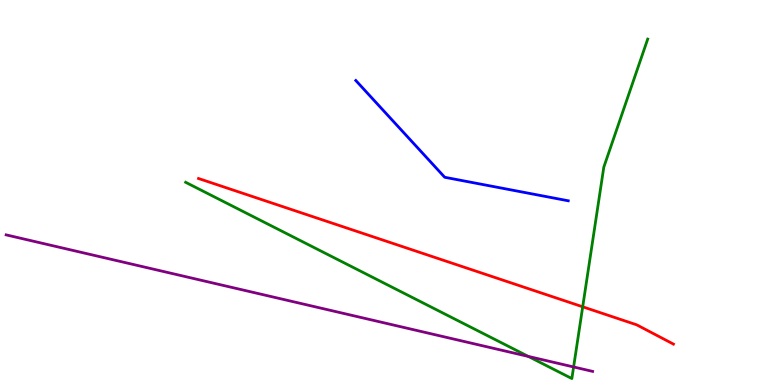[{'lines': ['blue', 'red'], 'intersections': []}, {'lines': ['green', 'red'], 'intersections': [{'x': 7.52, 'y': 2.03}]}, {'lines': ['purple', 'red'], 'intersections': []}, {'lines': ['blue', 'green'], 'intersections': []}, {'lines': ['blue', 'purple'], 'intersections': []}, {'lines': ['green', 'purple'], 'intersections': [{'x': 6.82, 'y': 0.742}, {'x': 7.4, 'y': 0.469}]}]